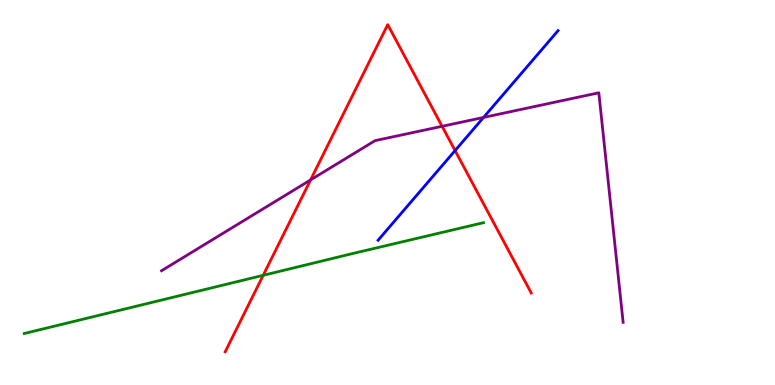[{'lines': ['blue', 'red'], 'intersections': [{'x': 5.87, 'y': 6.09}]}, {'lines': ['green', 'red'], 'intersections': [{'x': 3.4, 'y': 2.85}]}, {'lines': ['purple', 'red'], 'intersections': [{'x': 4.01, 'y': 5.33}, {'x': 5.7, 'y': 6.72}]}, {'lines': ['blue', 'green'], 'intersections': []}, {'lines': ['blue', 'purple'], 'intersections': [{'x': 6.24, 'y': 6.95}]}, {'lines': ['green', 'purple'], 'intersections': []}]